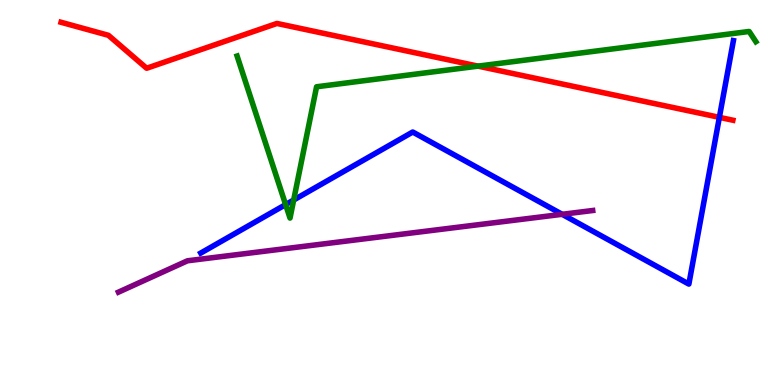[{'lines': ['blue', 'red'], 'intersections': [{'x': 9.28, 'y': 6.95}]}, {'lines': ['green', 'red'], 'intersections': [{'x': 6.17, 'y': 8.28}]}, {'lines': ['purple', 'red'], 'intersections': []}, {'lines': ['blue', 'green'], 'intersections': [{'x': 3.69, 'y': 4.69}, {'x': 3.79, 'y': 4.81}]}, {'lines': ['blue', 'purple'], 'intersections': [{'x': 7.25, 'y': 4.43}]}, {'lines': ['green', 'purple'], 'intersections': []}]